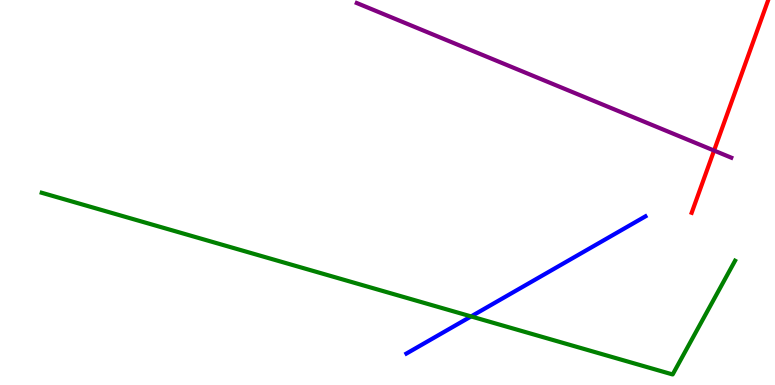[{'lines': ['blue', 'red'], 'intersections': []}, {'lines': ['green', 'red'], 'intersections': []}, {'lines': ['purple', 'red'], 'intersections': [{'x': 9.21, 'y': 6.09}]}, {'lines': ['blue', 'green'], 'intersections': [{'x': 6.08, 'y': 1.78}]}, {'lines': ['blue', 'purple'], 'intersections': []}, {'lines': ['green', 'purple'], 'intersections': []}]